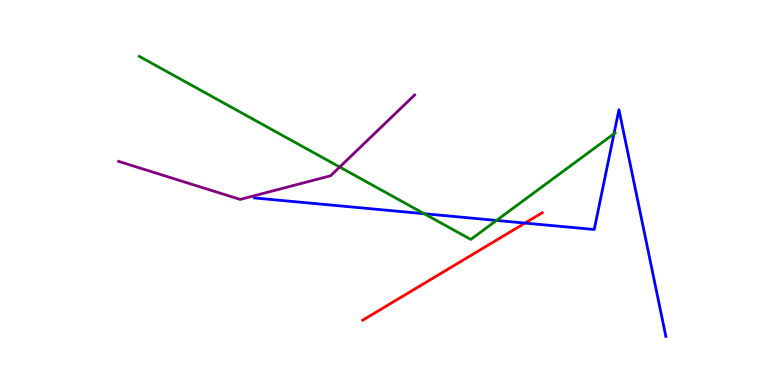[{'lines': ['blue', 'red'], 'intersections': [{'x': 6.77, 'y': 4.21}]}, {'lines': ['green', 'red'], 'intersections': []}, {'lines': ['purple', 'red'], 'intersections': []}, {'lines': ['blue', 'green'], 'intersections': [{'x': 5.47, 'y': 4.45}, {'x': 6.41, 'y': 4.27}, {'x': 7.92, 'y': 6.53}]}, {'lines': ['blue', 'purple'], 'intersections': []}, {'lines': ['green', 'purple'], 'intersections': [{'x': 4.38, 'y': 5.66}]}]